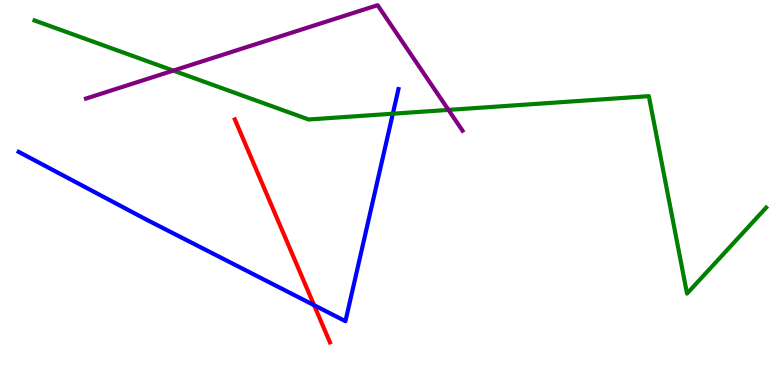[{'lines': ['blue', 'red'], 'intersections': [{'x': 4.05, 'y': 2.07}]}, {'lines': ['green', 'red'], 'intersections': []}, {'lines': ['purple', 'red'], 'intersections': []}, {'lines': ['blue', 'green'], 'intersections': [{'x': 5.07, 'y': 7.05}]}, {'lines': ['blue', 'purple'], 'intersections': []}, {'lines': ['green', 'purple'], 'intersections': [{'x': 2.24, 'y': 8.17}, {'x': 5.79, 'y': 7.15}]}]